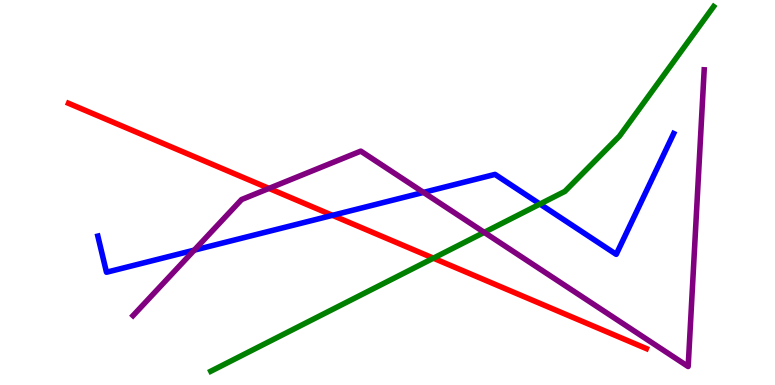[{'lines': ['blue', 'red'], 'intersections': [{'x': 4.29, 'y': 4.41}]}, {'lines': ['green', 'red'], 'intersections': [{'x': 5.59, 'y': 3.29}]}, {'lines': ['purple', 'red'], 'intersections': [{'x': 3.47, 'y': 5.11}]}, {'lines': ['blue', 'green'], 'intersections': [{'x': 6.97, 'y': 4.7}]}, {'lines': ['blue', 'purple'], 'intersections': [{'x': 2.51, 'y': 3.5}, {'x': 5.46, 'y': 5.0}]}, {'lines': ['green', 'purple'], 'intersections': [{'x': 6.25, 'y': 3.96}]}]